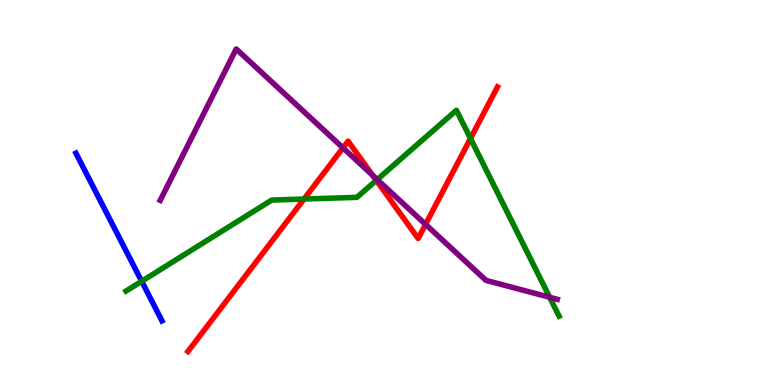[{'lines': ['blue', 'red'], 'intersections': []}, {'lines': ['green', 'red'], 'intersections': [{'x': 3.92, 'y': 4.83}, {'x': 4.86, 'y': 5.32}, {'x': 6.07, 'y': 6.4}]}, {'lines': ['purple', 'red'], 'intersections': [{'x': 4.43, 'y': 6.16}, {'x': 4.81, 'y': 5.44}, {'x': 5.49, 'y': 4.17}]}, {'lines': ['blue', 'green'], 'intersections': [{'x': 1.83, 'y': 2.69}]}, {'lines': ['blue', 'purple'], 'intersections': []}, {'lines': ['green', 'purple'], 'intersections': [{'x': 4.87, 'y': 5.34}, {'x': 7.09, 'y': 2.28}]}]